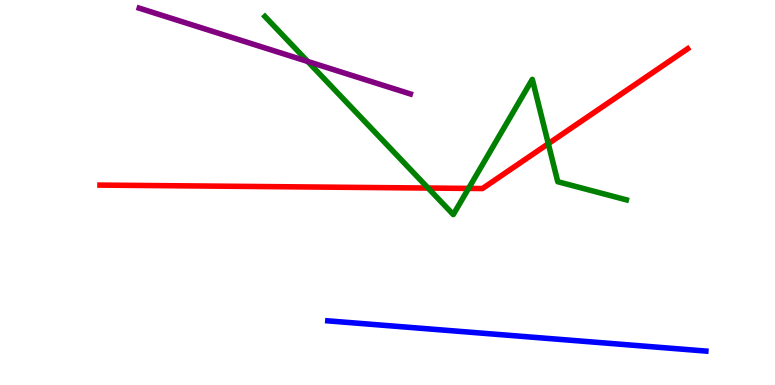[{'lines': ['blue', 'red'], 'intersections': []}, {'lines': ['green', 'red'], 'intersections': [{'x': 5.52, 'y': 5.12}, {'x': 6.05, 'y': 5.11}, {'x': 7.07, 'y': 6.27}]}, {'lines': ['purple', 'red'], 'intersections': []}, {'lines': ['blue', 'green'], 'intersections': []}, {'lines': ['blue', 'purple'], 'intersections': []}, {'lines': ['green', 'purple'], 'intersections': [{'x': 3.97, 'y': 8.4}]}]